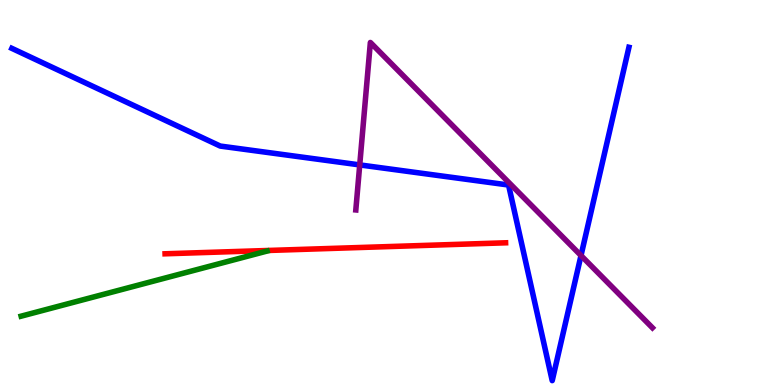[{'lines': ['blue', 'red'], 'intersections': []}, {'lines': ['green', 'red'], 'intersections': []}, {'lines': ['purple', 'red'], 'intersections': []}, {'lines': ['blue', 'green'], 'intersections': []}, {'lines': ['blue', 'purple'], 'intersections': [{'x': 4.64, 'y': 5.72}, {'x': 7.5, 'y': 3.36}]}, {'lines': ['green', 'purple'], 'intersections': []}]